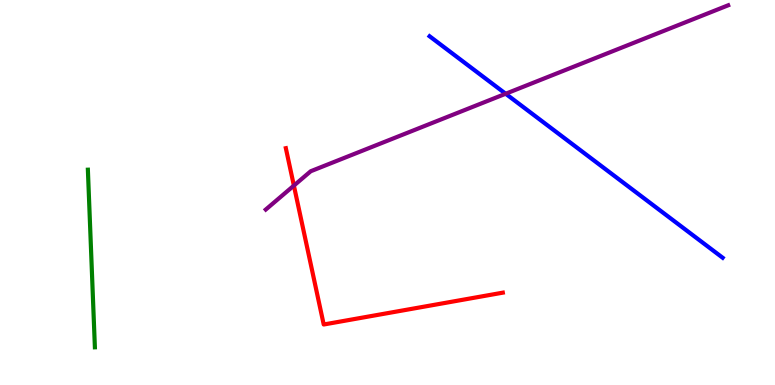[{'lines': ['blue', 'red'], 'intersections': []}, {'lines': ['green', 'red'], 'intersections': []}, {'lines': ['purple', 'red'], 'intersections': [{'x': 3.79, 'y': 5.18}]}, {'lines': ['blue', 'green'], 'intersections': []}, {'lines': ['blue', 'purple'], 'intersections': [{'x': 6.52, 'y': 7.56}]}, {'lines': ['green', 'purple'], 'intersections': []}]